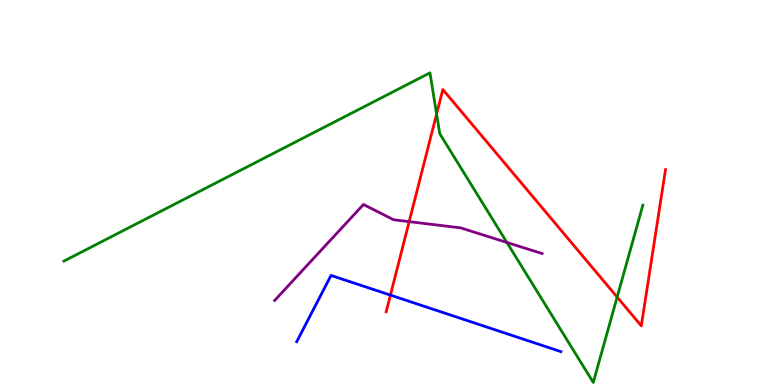[{'lines': ['blue', 'red'], 'intersections': [{'x': 5.04, 'y': 2.33}]}, {'lines': ['green', 'red'], 'intersections': [{'x': 5.63, 'y': 7.04}, {'x': 7.96, 'y': 2.28}]}, {'lines': ['purple', 'red'], 'intersections': [{'x': 5.28, 'y': 4.24}]}, {'lines': ['blue', 'green'], 'intersections': []}, {'lines': ['blue', 'purple'], 'intersections': []}, {'lines': ['green', 'purple'], 'intersections': [{'x': 6.54, 'y': 3.7}]}]